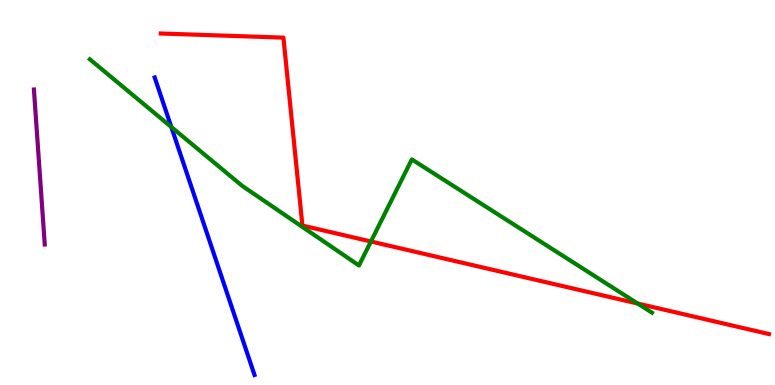[{'lines': ['blue', 'red'], 'intersections': []}, {'lines': ['green', 'red'], 'intersections': [{'x': 4.79, 'y': 3.73}, {'x': 8.23, 'y': 2.12}]}, {'lines': ['purple', 'red'], 'intersections': []}, {'lines': ['blue', 'green'], 'intersections': [{'x': 2.21, 'y': 6.7}]}, {'lines': ['blue', 'purple'], 'intersections': []}, {'lines': ['green', 'purple'], 'intersections': []}]